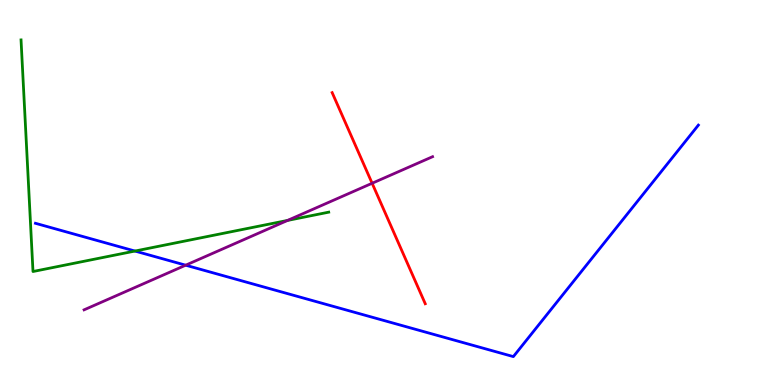[{'lines': ['blue', 'red'], 'intersections': []}, {'lines': ['green', 'red'], 'intersections': []}, {'lines': ['purple', 'red'], 'intersections': [{'x': 4.8, 'y': 5.24}]}, {'lines': ['blue', 'green'], 'intersections': [{'x': 1.74, 'y': 3.48}]}, {'lines': ['blue', 'purple'], 'intersections': [{'x': 2.4, 'y': 3.11}]}, {'lines': ['green', 'purple'], 'intersections': [{'x': 3.71, 'y': 4.27}]}]